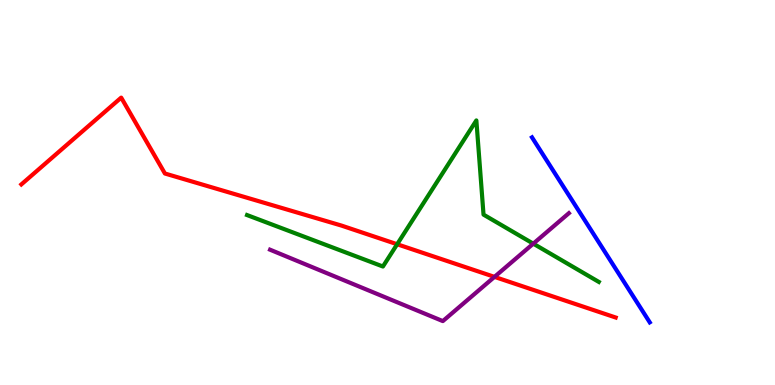[{'lines': ['blue', 'red'], 'intersections': []}, {'lines': ['green', 'red'], 'intersections': [{'x': 5.12, 'y': 3.66}]}, {'lines': ['purple', 'red'], 'intersections': [{'x': 6.38, 'y': 2.81}]}, {'lines': ['blue', 'green'], 'intersections': []}, {'lines': ['blue', 'purple'], 'intersections': []}, {'lines': ['green', 'purple'], 'intersections': [{'x': 6.88, 'y': 3.67}]}]